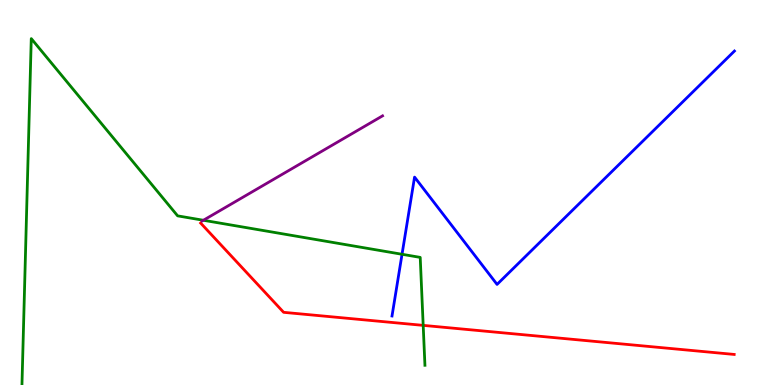[{'lines': ['blue', 'red'], 'intersections': []}, {'lines': ['green', 'red'], 'intersections': [{'x': 5.46, 'y': 1.55}]}, {'lines': ['purple', 'red'], 'intersections': []}, {'lines': ['blue', 'green'], 'intersections': [{'x': 5.19, 'y': 3.4}]}, {'lines': ['blue', 'purple'], 'intersections': []}, {'lines': ['green', 'purple'], 'intersections': [{'x': 2.62, 'y': 4.28}]}]